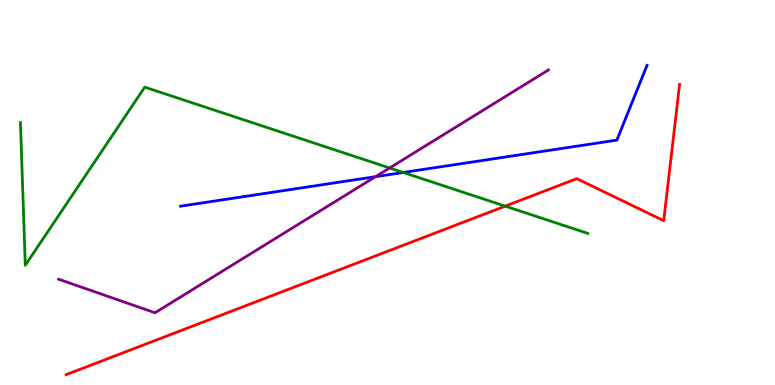[{'lines': ['blue', 'red'], 'intersections': []}, {'lines': ['green', 'red'], 'intersections': [{'x': 6.52, 'y': 4.65}]}, {'lines': ['purple', 'red'], 'intersections': []}, {'lines': ['blue', 'green'], 'intersections': [{'x': 5.2, 'y': 5.52}]}, {'lines': ['blue', 'purple'], 'intersections': [{'x': 4.85, 'y': 5.41}]}, {'lines': ['green', 'purple'], 'intersections': [{'x': 5.03, 'y': 5.64}]}]